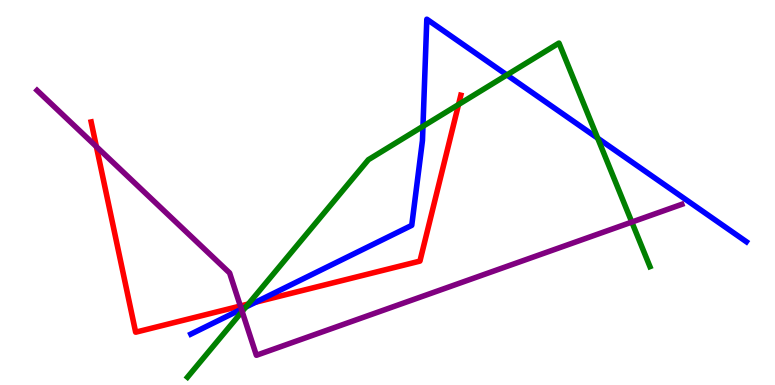[{'lines': ['blue', 'red'], 'intersections': [{'x': 3.3, 'y': 2.15}]}, {'lines': ['green', 'red'], 'intersections': [{'x': 3.2, 'y': 2.1}, {'x': 5.92, 'y': 7.28}]}, {'lines': ['purple', 'red'], 'intersections': [{'x': 1.24, 'y': 6.19}, {'x': 3.1, 'y': 2.05}]}, {'lines': ['blue', 'green'], 'intersections': [{'x': 3.17, 'y': 2.03}, {'x': 5.46, 'y': 6.72}, {'x': 6.54, 'y': 8.05}, {'x': 7.71, 'y': 6.41}]}, {'lines': ['blue', 'purple'], 'intersections': [{'x': 3.11, 'y': 1.97}]}, {'lines': ['green', 'purple'], 'intersections': [{'x': 3.12, 'y': 1.91}, {'x': 8.15, 'y': 4.23}]}]